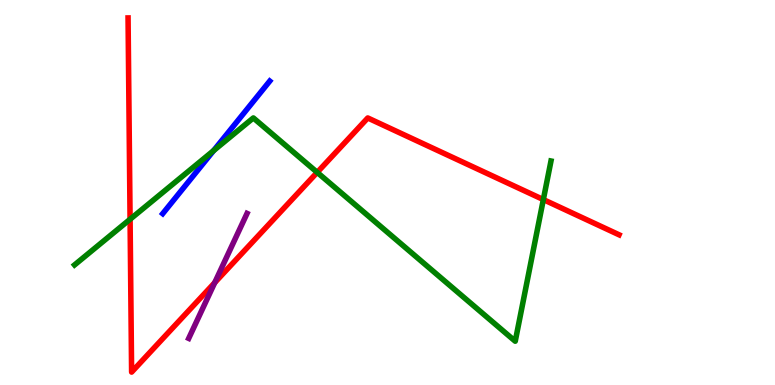[{'lines': ['blue', 'red'], 'intersections': []}, {'lines': ['green', 'red'], 'intersections': [{'x': 1.68, 'y': 4.3}, {'x': 4.09, 'y': 5.52}, {'x': 7.01, 'y': 4.82}]}, {'lines': ['purple', 'red'], 'intersections': [{'x': 2.77, 'y': 2.66}]}, {'lines': ['blue', 'green'], 'intersections': [{'x': 2.76, 'y': 6.09}]}, {'lines': ['blue', 'purple'], 'intersections': []}, {'lines': ['green', 'purple'], 'intersections': []}]